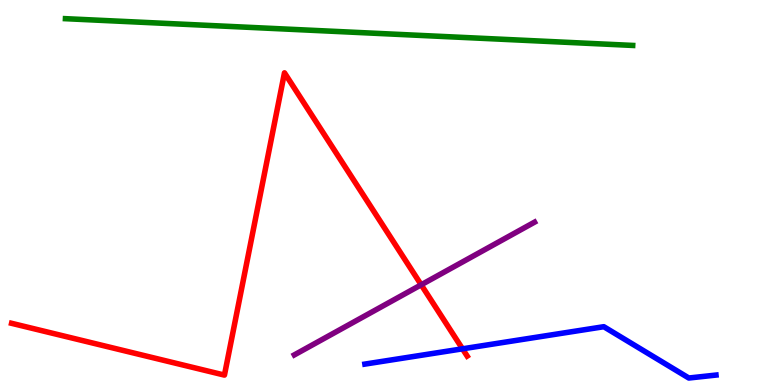[{'lines': ['blue', 'red'], 'intersections': [{'x': 5.97, 'y': 0.94}]}, {'lines': ['green', 'red'], 'intersections': []}, {'lines': ['purple', 'red'], 'intersections': [{'x': 5.43, 'y': 2.6}]}, {'lines': ['blue', 'green'], 'intersections': []}, {'lines': ['blue', 'purple'], 'intersections': []}, {'lines': ['green', 'purple'], 'intersections': []}]